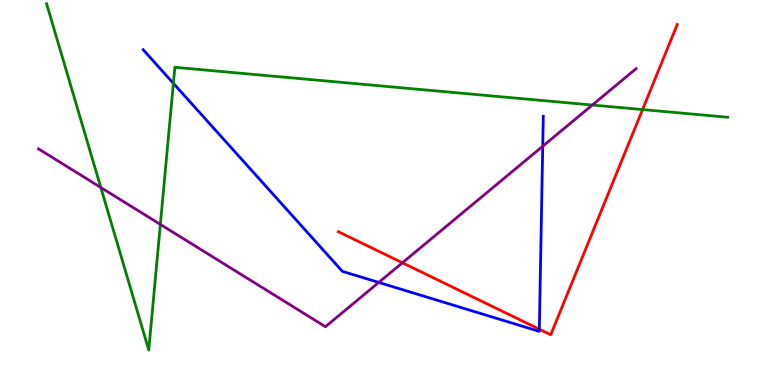[{'lines': ['blue', 'red'], 'intersections': [{'x': 6.96, 'y': 1.45}]}, {'lines': ['green', 'red'], 'intersections': [{'x': 8.29, 'y': 7.15}]}, {'lines': ['purple', 'red'], 'intersections': [{'x': 5.19, 'y': 3.17}]}, {'lines': ['blue', 'green'], 'intersections': [{'x': 2.24, 'y': 7.84}]}, {'lines': ['blue', 'purple'], 'intersections': [{'x': 4.89, 'y': 2.66}, {'x': 7.0, 'y': 6.2}]}, {'lines': ['green', 'purple'], 'intersections': [{'x': 1.3, 'y': 5.13}, {'x': 2.07, 'y': 4.17}, {'x': 7.64, 'y': 7.27}]}]